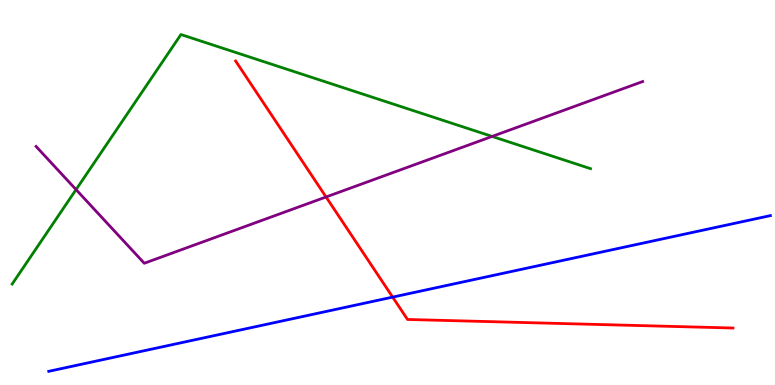[{'lines': ['blue', 'red'], 'intersections': [{'x': 5.07, 'y': 2.28}]}, {'lines': ['green', 'red'], 'intersections': []}, {'lines': ['purple', 'red'], 'intersections': [{'x': 4.21, 'y': 4.88}]}, {'lines': ['blue', 'green'], 'intersections': []}, {'lines': ['blue', 'purple'], 'intersections': []}, {'lines': ['green', 'purple'], 'intersections': [{'x': 0.981, 'y': 5.08}, {'x': 6.35, 'y': 6.46}]}]